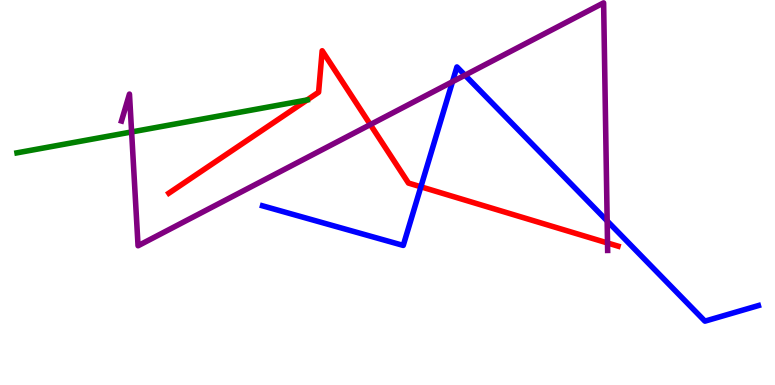[{'lines': ['blue', 'red'], 'intersections': [{'x': 5.43, 'y': 5.15}]}, {'lines': ['green', 'red'], 'intersections': [{'x': 3.96, 'y': 7.4}]}, {'lines': ['purple', 'red'], 'intersections': [{'x': 4.78, 'y': 6.76}, {'x': 7.84, 'y': 3.69}]}, {'lines': ['blue', 'green'], 'intersections': []}, {'lines': ['blue', 'purple'], 'intersections': [{'x': 5.84, 'y': 7.88}, {'x': 6.0, 'y': 8.05}, {'x': 7.83, 'y': 4.26}]}, {'lines': ['green', 'purple'], 'intersections': [{'x': 1.7, 'y': 6.57}]}]